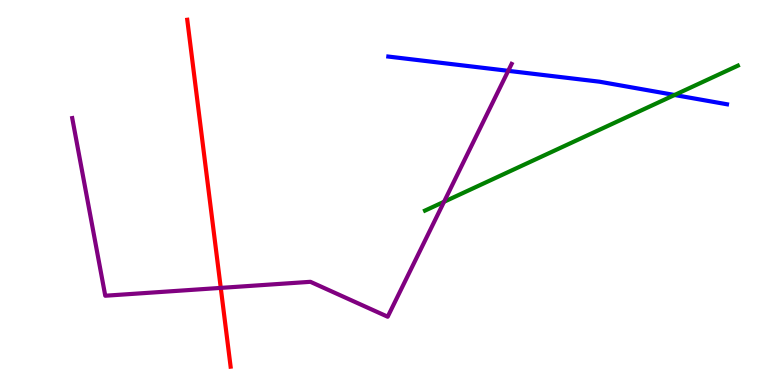[{'lines': ['blue', 'red'], 'intersections': []}, {'lines': ['green', 'red'], 'intersections': []}, {'lines': ['purple', 'red'], 'intersections': [{'x': 2.85, 'y': 2.52}]}, {'lines': ['blue', 'green'], 'intersections': [{'x': 8.7, 'y': 7.53}]}, {'lines': ['blue', 'purple'], 'intersections': [{'x': 6.56, 'y': 8.16}]}, {'lines': ['green', 'purple'], 'intersections': [{'x': 5.73, 'y': 4.76}]}]